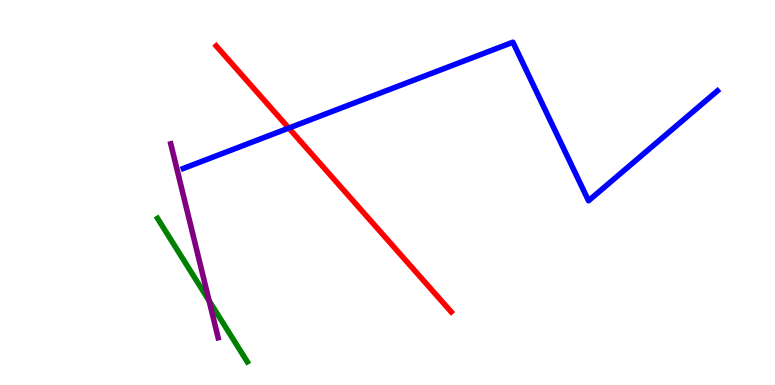[{'lines': ['blue', 'red'], 'intersections': [{'x': 3.73, 'y': 6.67}]}, {'lines': ['green', 'red'], 'intersections': []}, {'lines': ['purple', 'red'], 'intersections': []}, {'lines': ['blue', 'green'], 'intersections': []}, {'lines': ['blue', 'purple'], 'intersections': []}, {'lines': ['green', 'purple'], 'intersections': [{'x': 2.7, 'y': 2.19}]}]